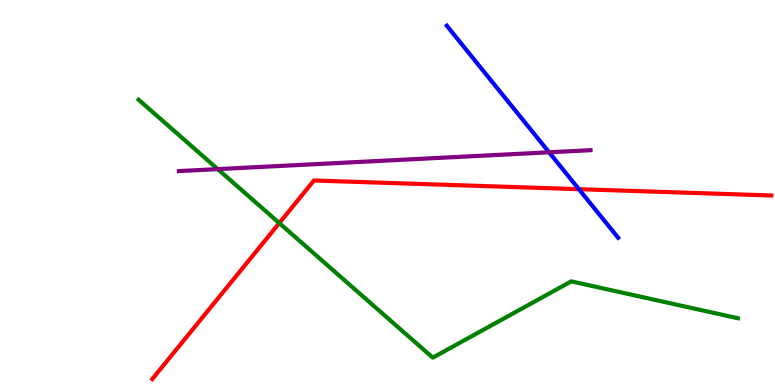[{'lines': ['blue', 'red'], 'intersections': [{'x': 7.47, 'y': 5.09}]}, {'lines': ['green', 'red'], 'intersections': [{'x': 3.6, 'y': 4.21}]}, {'lines': ['purple', 'red'], 'intersections': []}, {'lines': ['blue', 'green'], 'intersections': []}, {'lines': ['blue', 'purple'], 'intersections': [{'x': 7.09, 'y': 6.04}]}, {'lines': ['green', 'purple'], 'intersections': [{'x': 2.81, 'y': 5.61}]}]